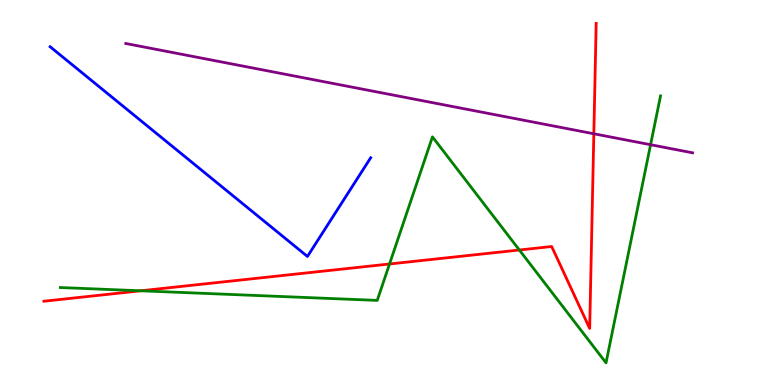[{'lines': ['blue', 'red'], 'intersections': []}, {'lines': ['green', 'red'], 'intersections': [{'x': 1.82, 'y': 2.45}, {'x': 5.03, 'y': 3.14}, {'x': 6.7, 'y': 3.51}]}, {'lines': ['purple', 'red'], 'intersections': [{'x': 7.66, 'y': 6.53}]}, {'lines': ['blue', 'green'], 'intersections': []}, {'lines': ['blue', 'purple'], 'intersections': []}, {'lines': ['green', 'purple'], 'intersections': [{'x': 8.39, 'y': 6.24}]}]